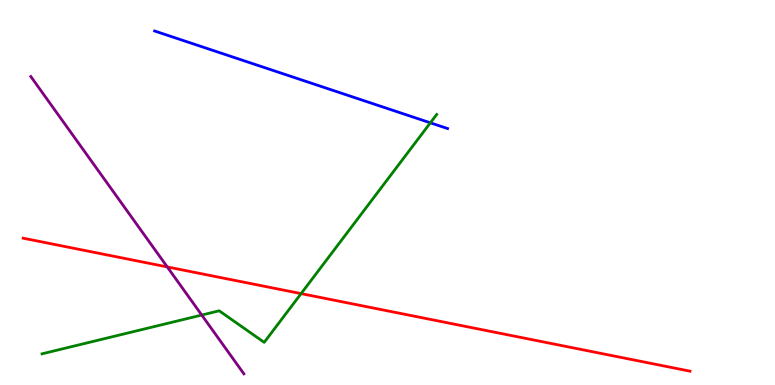[{'lines': ['blue', 'red'], 'intersections': []}, {'lines': ['green', 'red'], 'intersections': [{'x': 3.89, 'y': 2.37}]}, {'lines': ['purple', 'red'], 'intersections': [{'x': 2.16, 'y': 3.07}]}, {'lines': ['blue', 'green'], 'intersections': [{'x': 5.55, 'y': 6.81}]}, {'lines': ['blue', 'purple'], 'intersections': []}, {'lines': ['green', 'purple'], 'intersections': [{'x': 2.6, 'y': 1.82}]}]